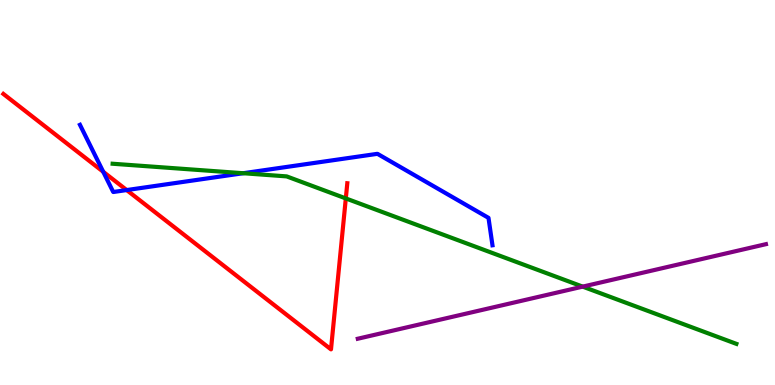[{'lines': ['blue', 'red'], 'intersections': [{'x': 1.33, 'y': 5.54}, {'x': 1.63, 'y': 5.06}]}, {'lines': ['green', 'red'], 'intersections': [{'x': 4.46, 'y': 4.85}]}, {'lines': ['purple', 'red'], 'intersections': []}, {'lines': ['blue', 'green'], 'intersections': [{'x': 3.14, 'y': 5.5}]}, {'lines': ['blue', 'purple'], 'intersections': []}, {'lines': ['green', 'purple'], 'intersections': [{'x': 7.52, 'y': 2.56}]}]